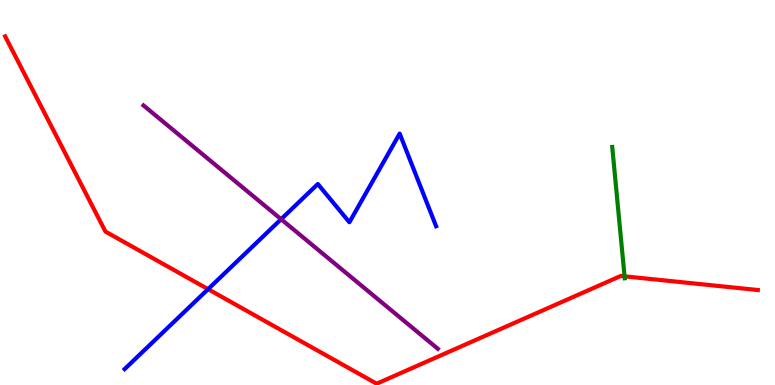[{'lines': ['blue', 'red'], 'intersections': [{'x': 2.68, 'y': 2.49}]}, {'lines': ['green', 'red'], 'intersections': [{'x': 8.06, 'y': 2.82}]}, {'lines': ['purple', 'red'], 'intersections': []}, {'lines': ['blue', 'green'], 'intersections': []}, {'lines': ['blue', 'purple'], 'intersections': [{'x': 3.63, 'y': 4.31}]}, {'lines': ['green', 'purple'], 'intersections': []}]